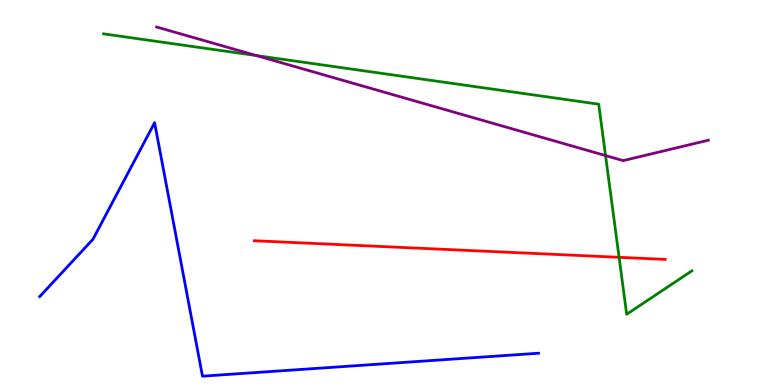[{'lines': ['blue', 'red'], 'intersections': []}, {'lines': ['green', 'red'], 'intersections': [{'x': 7.99, 'y': 3.32}]}, {'lines': ['purple', 'red'], 'intersections': []}, {'lines': ['blue', 'green'], 'intersections': []}, {'lines': ['blue', 'purple'], 'intersections': []}, {'lines': ['green', 'purple'], 'intersections': [{'x': 3.31, 'y': 8.56}, {'x': 7.81, 'y': 5.96}]}]